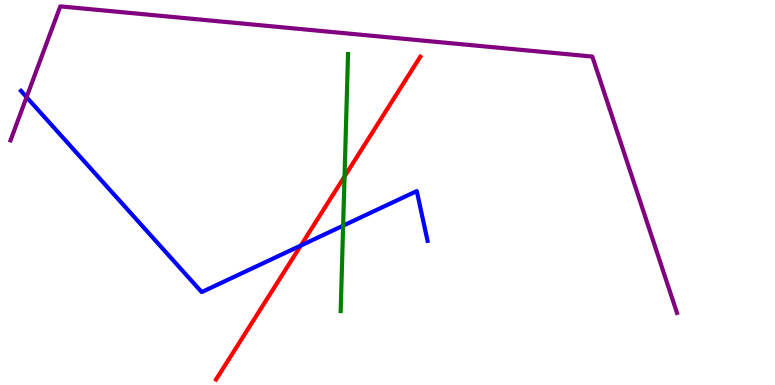[{'lines': ['blue', 'red'], 'intersections': [{'x': 3.88, 'y': 3.62}]}, {'lines': ['green', 'red'], 'intersections': [{'x': 4.45, 'y': 5.42}]}, {'lines': ['purple', 'red'], 'intersections': []}, {'lines': ['blue', 'green'], 'intersections': [{'x': 4.43, 'y': 4.14}]}, {'lines': ['blue', 'purple'], 'intersections': [{'x': 0.343, 'y': 7.48}]}, {'lines': ['green', 'purple'], 'intersections': []}]